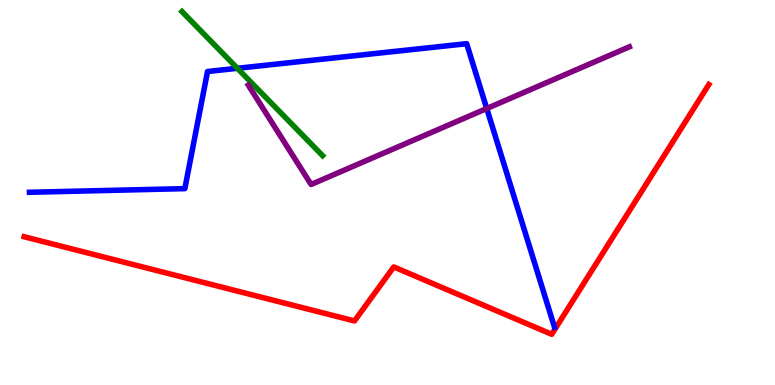[{'lines': ['blue', 'red'], 'intersections': []}, {'lines': ['green', 'red'], 'intersections': []}, {'lines': ['purple', 'red'], 'intersections': []}, {'lines': ['blue', 'green'], 'intersections': [{'x': 3.06, 'y': 8.23}]}, {'lines': ['blue', 'purple'], 'intersections': [{'x': 6.28, 'y': 7.18}]}, {'lines': ['green', 'purple'], 'intersections': []}]